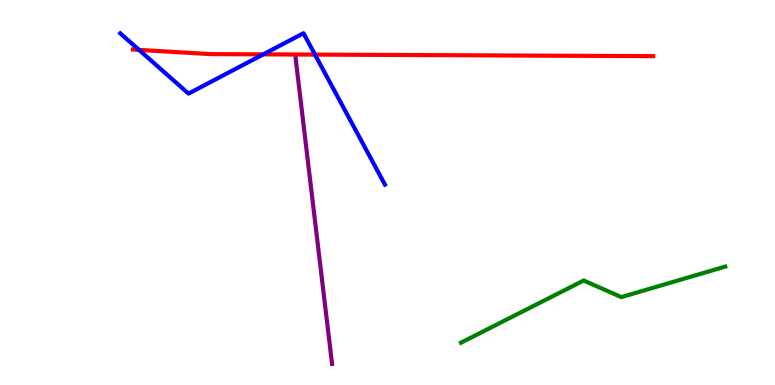[{'lines': ['blue', 'red'], 'intersections': [{'x': 1.79, 'y': 8.7}, {'x': 3.4, 'y': 8.59}, {'x': 4.06, 'y': 8.58}]}, {'lines': ['green', 'red'], 'intersections': []}, {'lines': ['purple', 'red'], 'intersections': []}, {'lines': ['blue', 'green'], 'intersections': []}, {'lines': ['blue', 'purple'], 'intersections': []}, {'lines': ['green', 'purple'], 'intersections': []}]